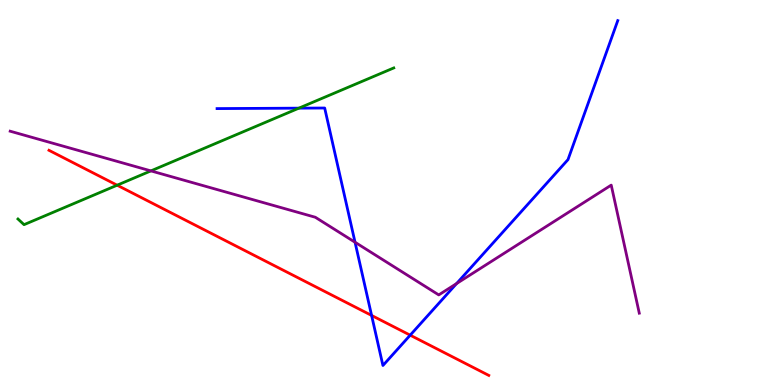[{'lines': ['blue', 'red'], 'intersections': [{'x': 4.79, 'y': 1.81}, {'x': 5.29, 'y': 1.29}]}, {'lines': ['green', 'red'], 'intersections': [{'x': 1.51, 'y': 5.19}]}, {'lines': ['purple', 'red'], 'intersections': []}, {'lines': ['blue', 'green'], 'intersections': [{'x': 3.86, 'y': 7.19}]}, {'lines': ['blue', 'purple'], 'intersections': [{'x': 4.58, 'y': 3.71}, {'x': 5.89, 'y': 2.63}]}, {'lines': ['green', 'purple'], 'intersections': [{'x': 1.95, 'y': 5.56}]}]